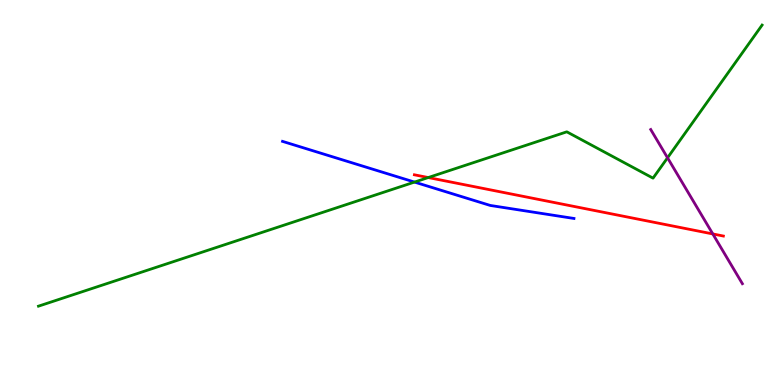[{'lines': ['blue', 'red'], 'intersections': []}, {'lines': ['green', 'red'], 'intersections': [{'x': 5.53, 'y': 5.39}]}, {'lines': ['purple', 'red'], 'intersections': [{'x': 9.2, 'y': 3.92}]}, {'lines': ['blue', 'green'], 'intersections': [{'x': 5.35, 'y': 5.27}]}, {'lines': ['blue', 'purple'], 'intersections': []}, {'lines': ['green', 'purple'], 'intersections': [{'x': 8.61, 'y': 5.9}]}]